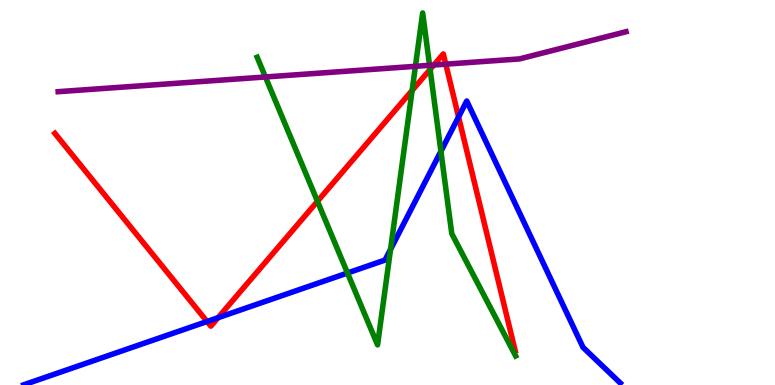[{'lines': ['blue', 'red'], 'intersections': [{'x': 2.67, 'y': 1.65}, {'x': 2.81, 'y': 1.75}, {'x': 5.92, 'y': 6.96}]}, {'lines': ['green', 'red'], 'intersections': [{'x': 4.1, 'y': 4.77}, {'x': 5.32, 'y': 7.65}, {'x': 5.55, 'y': 8.2}]}, {'lines': ['purple', 'red'], 'intersections': [{'x': 5.6, 'y': 8.31}, {'x': 5.75, 'y': 8.33}]}, {'lines': ['blue', 'green'], 'intersections': [{'x': 4.48, 'y': 2.91}, {'x': 5.04, 'y': 3.52}, {'x': 5.69, 'y': 6.07}]}, {'lines': ['blue', 'purple'], 'intersections': []}, {'lines': ['green', 'purple'], 'intersections': [{'x': 3.42, 'y': 8.0}, {'x': 5.36, 'y': 8.28}, {'x': 5.54, 'y': 8.3}]}]